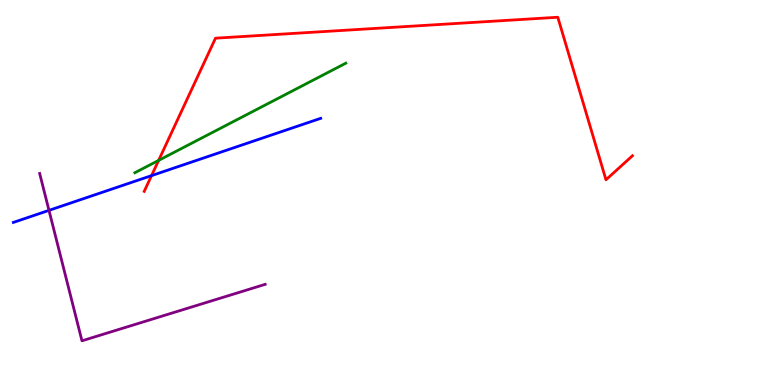[{'lines': ['blue', 'red'], 'intersections': [{'x': 1.96, 'y': 5.44}]}, {'lines': ['green', 'red'], 'intersections': [{'x': 2.05, 'y': 5.83}]}, {'lines': ['purple', 'red'], 'intersections': []}, {'lines': ['blue', 'green'], 'intersections': []}, {'lines': ['blue', 'purple'], 'intersections': [{'x': 0.632, 'y': 4.54}]}, {'lines': ['green', 'purple'], 'intersections': []}]